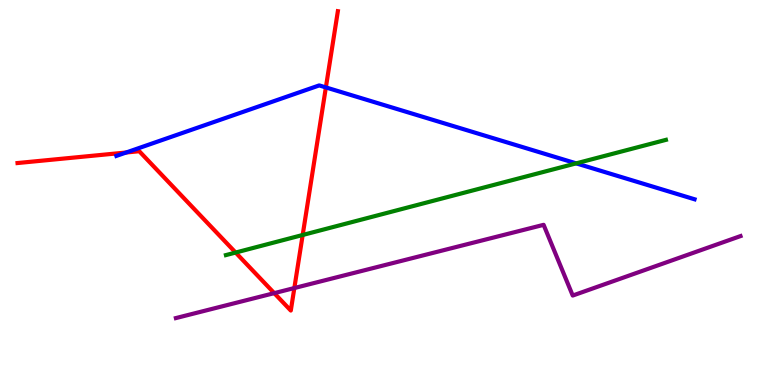[{'lines': ['blue', 'red'], 'intersections': [{'x': 1.63, 'y': 6.04}, {'x': 4.2, 'y': 7.73}]}, {'lines': ['green', 'red'], 'intersections': [{'x': 3.04, 'y': 3.44}, {'x': 3.91, 'y': 3.9}]}, {'lines': ['purple', 'red'], 'intersections': [{'x': 3.54, 'y': 2.39}, {'x': 3.8, 'y': 2.52}]}, {'lines': ['blue', 'green'], 'intersections': [{'x': 7.43, 'y': 5.76}]}, {'lines': ['blue', 'purple'], 'intersections': []}, {'lines': ['green', 'purple'], 'intersections': []}]